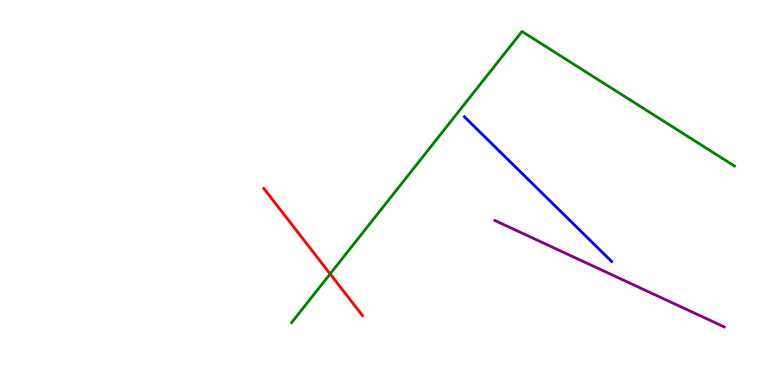[{'lines': ['blue', 'red'], 'intersections': []}, {'lines': ['green', 'red'], 'intersections': [{'x': 4.26, 'y': 2.89}]}, {'lines': ['purple', 'red'], 'intersections': []}, {'lines': ['blue', 'green'], 'intersections': []}, {'lines': ['blue', 'purple'], 'intersections': []}, {'lines': ['green', 'purple'], 'intersections': []}]